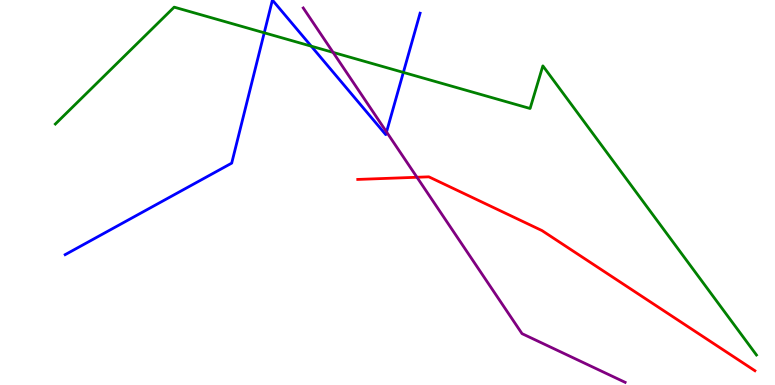[{'lines': ['blue', 'red'], 'intersections': []}, {'lines': ['green', 'red'], 'intersections': []}, {'lines': ['purple', 'red'], 'intersections': [{'x': 5.38, 'y': 5.4}]}, {'lines': ['blue', 'green'], 'intersections': [{'x': 3.41, 'y': 9.15}, {'x': 4.02, 'y': 8.8}, {'x': 5.2, 'y': 8.12}]}, {'lines': ['blue', 'purple'], 'intersections': [{'x': 4.99, 'y': 6.57}]}, {'lines': ['green', 'purple'], 'intersections': [{'x': 4.3, 'y': 8.64}]}]